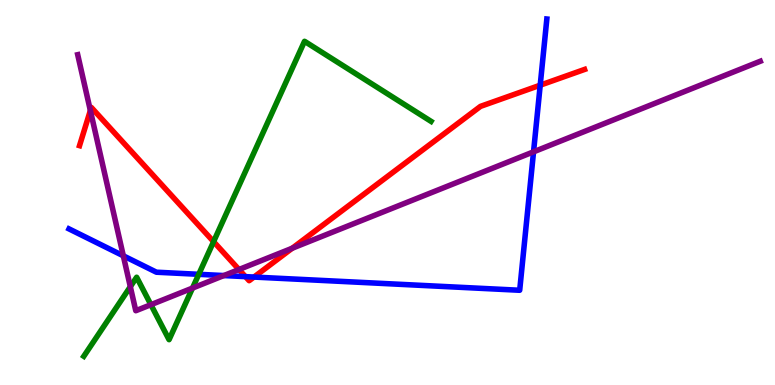[{'lines': ['blue', 'red'], 'intersections': [{'x': 3.17, 'y': 2.81}, {'x': 3.28, 'y': 2.8}, {'x': 6.97, 'y': 7.79}]}, {'lines': ['green', 'red'], 'intersections': [{'x': 2.76, 'y': 3.72}]}, {'lines': ['purple', 'red'], 'intersections': [{'x': 1.17, 'y': 7.13}, {'x': 3.08, 'y': 3.0}, {'x': 3.77, 'y': 3.55}]}, {'lines': ['blue', 'green'], 'intersections': [{'x': 2.56, 'y': 2.88}]}, {'lines': ['blue', 'purple'], 'intersections': [{'x': 1.59, 'y': 3.36}, {'x': 2.89, 'y': 2.84}, {'x': 6.88, 'y': 6.06}]}, {'lines': ['green', 'purple'], 'intersections': [{'x': 1.68, 'y': 2.55}, {'x': 1.95, 'y': 2.09}, {'x': 2.48, 'y': 2.52}]}]